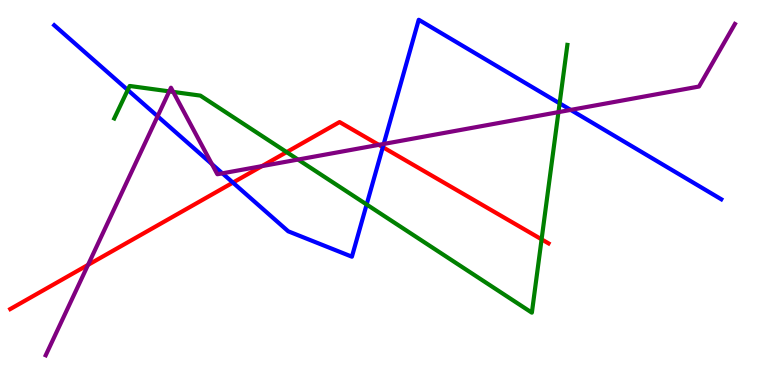[{'lines': ['blue', 'red'], 'intersections': [{'x': 3.01, 'y': 5.26}, {'x': 4.94, 'y': 6.18}]}, {'lines': ['green', 'red'], 'intersections': [{'x': 3.7, 'y': 6.05}, {'x': 6.99, 'y': 3.78}]}, {'lines': ['purple', 'red'], 'intersections': [{'x': 1.14, 'y': 3.12}, {'x': 3.38, 'y': 5.69}, {'x': 4.89, 'y': 6.24}]}, {'lines': ['blue', 'green'], 'intersections': [{'x': 1.65, 'y': 7.66}, {'x': 4.73, 'y': 4.69}, {'x': 7.22, 'y': 7.32}]}, {'lines': ['blue', 'purple'], 'intersections': [{'x': 2.03, 'y': 6.98}, {'x': 2.73, 'y': 5.74}, {'x': 2.87, 'y': 5.5}, {'x': 4.95, 'y': 6.26}, {'x': 7.36, 'y': 7.15}]}, {'lines': ['green', 'purple'], 'intersections': [{'x': 2.18, 'y': 7.63}, {'x': 2.24, 'y': 7.61}, {'x': 3.85, 'y': 5.86}, {'x': 7.21, 'y': 7.09}]}]